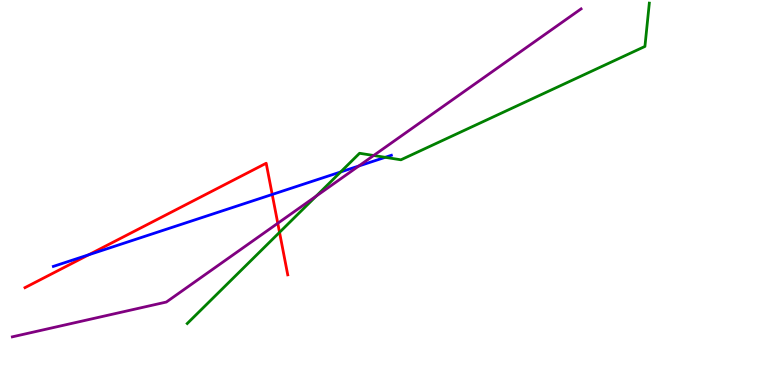[{'lines': ['blue', 'red'], 'intersections': [{'x': 1.14, 'y': 3.38}, {'x': 3.51, 'y': 4.95}]}, {'lines': ['green', 'red'], 'intersections': [{'x': 3.61, 'y': 3.97}]}, {'lines': ['purple', 'red'], 'intersections': [{'x': 3.58, 'y': 4.2}]}, {'lines': ['blue', 'green'], 'intersections': [{'x': 4.4, 'y': 5.53}, {'x': 4.97, 'y': 5.91}]}, {'lines': ['blue', 'purple'], 'intersections': [{'x': 4.63, 'y': 5.69}]}, {'lines': ['green', 'purple'], 'intersections': [{'x': 4.08, 'y': 4.91}, {'x': 4.82, 'y': 5.96}]}]